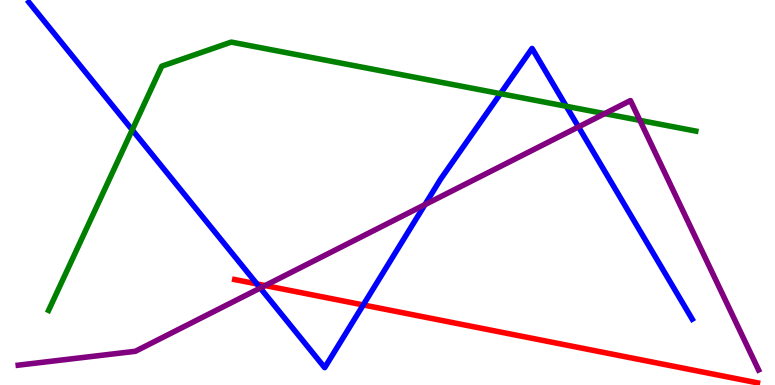[{'lines': ['blue', 'red'], 'intersections': [{'x': 3.32, 'y': 2.63}, {'x': 4.69, 'y': 2.08}]}, {'lines': ['green', 'red'], 'intersections': []}, {'lines': ['purple', 'red'], 'intersections': [{'x': 3.42, 'y': 2.58}]}, {'lines': ['blue', 'green'], 'intersections': [{'x': 1.71, 'y': 6.63}, {'x': 6.46, 'y': 7.57}, {'x': 7.31, 'y': 7.24}]}, {'lines': ['blue', 'purple'], 'intersections': [{'x': 3.36, 'y': 2.52}, {'x': 5.48, 'y': 4.68}, {'x': 7.46, 'y': 6.7}]}, {'lines': ['green', 'purple'], 'intersections': [{'x': 7.8, 'y': 7.05}, {'x': 8.26, 'y': 6.87}]}]